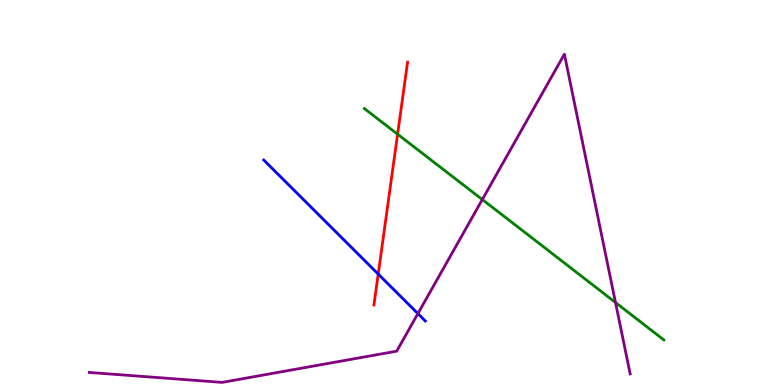[{'lines': ['blue', 'red'], 'intersections': [{'x': 4.88, 'y': 2.88}]}, {'lines': ['green', 'red'], 'intersections': [{'x': 5.13, 'y': 6.51}]}, {'lines': ['purple', 'red'], 'intersections': []}, {'lines': ['blue', 'green'], 'intersections': []}, {'lines': ['blue', 'purple'], 'intersections': [{'x': 5.39, 'y': 1.85}]}, {'lines': ['green', 'purple'], 'intersections': [{'x': 6.22, 'y': 4.82}, {'x': 7.94, 'y': 2.14}]}]